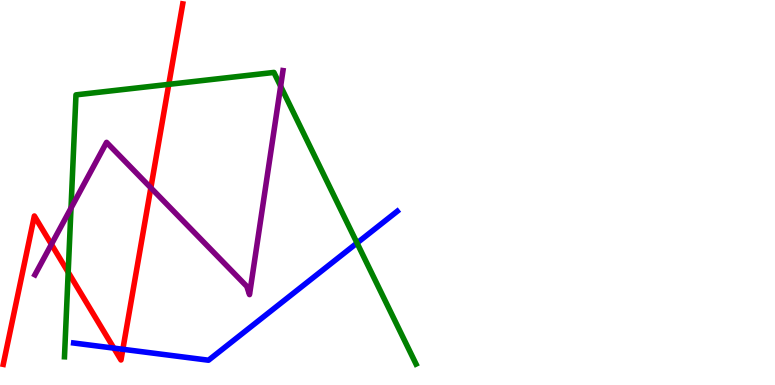[{'lines': ['blue', 'red'], 'intersections': [{'x': 1.47, 'y': 0.958}, {'x': 1.59, 'y': 0.928}]}, {'lines': ['green', 'red'], 'intersections': [{'x': 0.88, 'y': 2.93}, {'x': 2.18, 'y': 7.81}]}, {'lines': ['purple', 'red'], 'intersections': [{'x': 0.663, 'y': 3.65}, {'x': 1.95, 'y': 5.12}]}, {'lines': ['blue', 'green'], 'intersections': [{'x': 4.61, 'y': 3.69}]}, {'lines': ['blue', 'purple'], 'intersections': []}, {'lines': ['green', 'purple'], 'intersections': [{'x': 0.916, 'y': 4.59}, {'x': 3.62, 'y': 7.76}]}]